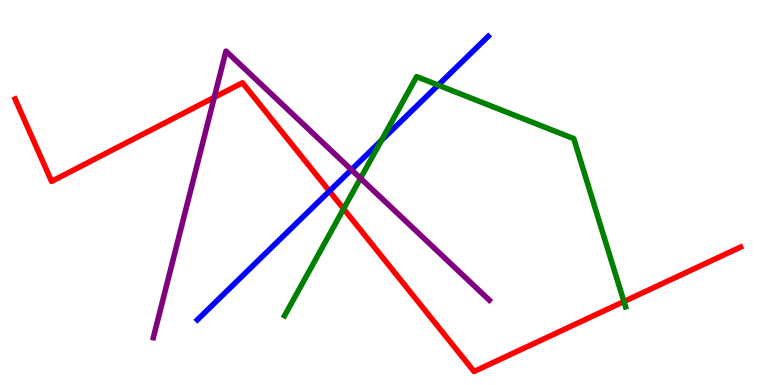[{'lines': ['blue', 'red'], 'intersections': [{'x': 4.25, 'y': 5.04}]}, {'lines': ['green', 'red'], 'intersections': [{'x': 4.43, 'y': 4.58}, {'x': 8.05, 'y': 2.17}]}, {'lines': ['purple', 'red'], 'intersections': [{'x': 2.76, 'y': 7.47}]}, {'lines': ['blue', 'green'], 'intersections': [{'x': 4.92, 'y': 6.35}, {'x': 5.65, 'y': 7.79}]}, {'lines': ['blue', 'purple'], 'intersections': [{'x': 4.53, 'y': 5.59}]}, {'lines': ['green', 'purple'], 'intersections': [{'x': 4.65, 'y': 5.37}]}]